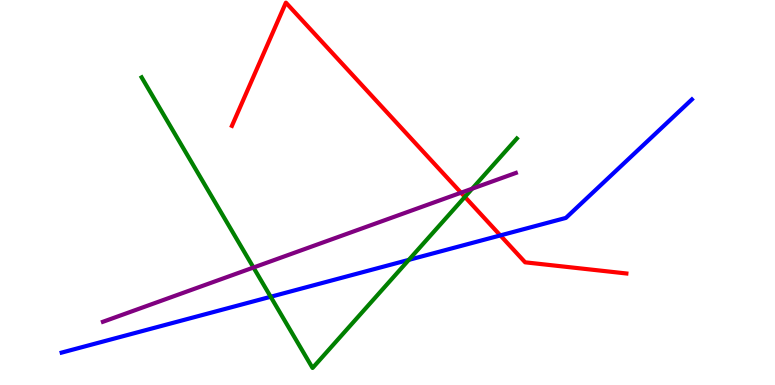[{'lines': ['blue', 'red'], 'intersections': [{'x': 6.46, 'y': 3.89}]}, {'lines': ['green', 'red'], 'intersections': [{'x': 6.0, 'y': 4.89}]}, {'lines': ['purple', 'red'], 'intersections': [{'x': 5.95, 'y': 4.99}]}, {'lines': ['blue', 'green'], 'intersections': [{'x': 3.49, 'y': 2.29}, {'x': 5.28, 'y': 3.25}]}, {'lines': ['blue', 'purple'], 'intersections': []}, {'lines': ['green', 'purple'], 'intersections': [{'x': 3.27, 'y': 3.05}, {'x': 6.09, 'y': 5.1}]}]